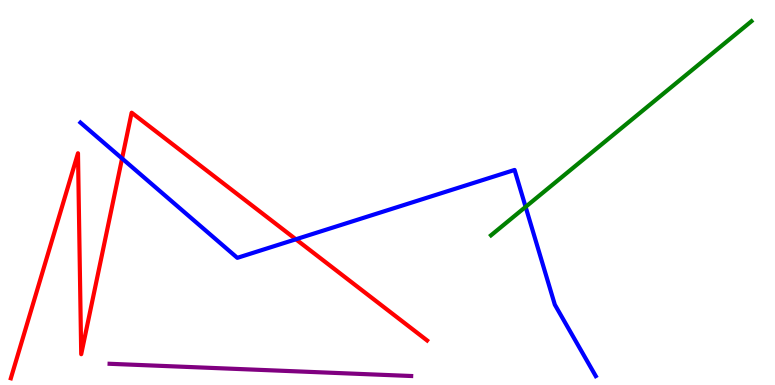[{'lines': ['blue', 'red'], 'intersections': [{'x': 1.58, 'y': 5.88}, {'x': 3.82, 'y': 3.78}]}, {'lines': ['green', 'red'], 'intersections': []}, {'lines': ['purple', 'red'], 'intersections': []}, {'lines': ['blue', 'green'], 'intersections': [{'x': 6.78, 'y': 4.63}]}, {'lines': ['blue', 'purple'], 'intersections': []}, {'lines': ['green', 'purple'], 'intersections': []}]